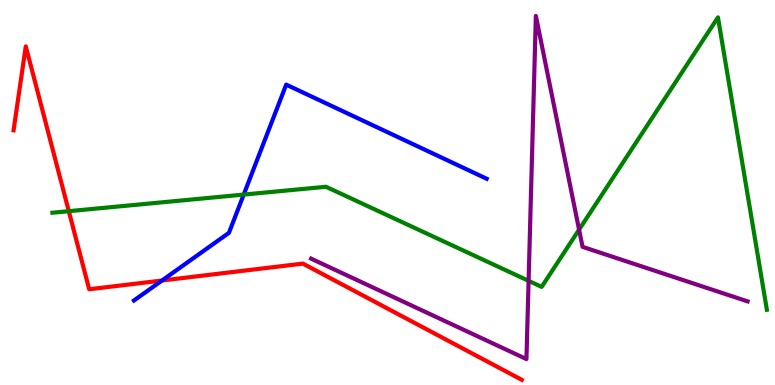[{'lines': ['blue', 'red'], 'intersections': [{'x': 2.09, 'y': 2.71}]}, {'lines': ['green', 'red'], 'intersections': [{'x': 0.888, 'y': 4.51}]}, {'lines': ['purple', 'red'], 'intersections': []}, {'lines': ['blue', 'green'], 'intersections': [{'x': 3.14, 'y': 4.95}]}, {'lines': ['blue', 'purple'], 'intersections': []}, {'lines': ['green', 'purple'], 'intersections': [{'x': 6.82, 'y': 2.71}, {'x': 7.47, 'y': 4.03}]}]